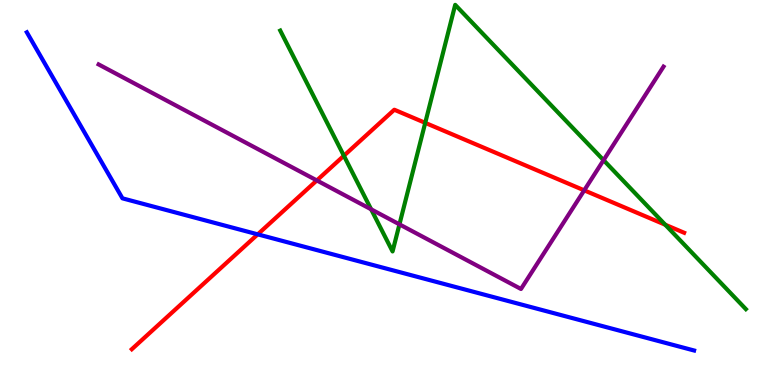[{'lines': ['blue', 'red'], 'intersections': [{'x': 3.33, 'y': 3.91}]}, {'lines': ['green', 'red'], 'intersections': [{'x': 4.44, 'y': 5.95}, {'x': 5.49, 'y': 6.81}, {'x': 8.58, 'y': 4.16}]}, {'lines': ['purple', 'red'], 'intersections': [{'x': 4.09, 'y': 5.31}, {'x': 7.54, 'y': 5.06}]}, {'lines': ['blue', 'green'], 'intersections': []}, {'lines': ['blue', 'purple'], 'intersections': []}, {'lines': ['green', 'purple'], 'intersections': [{'x': 4.79, 'y': 4.56}, {'x': 5.15, 'y': 4.17}, {'x': 7.79, 'y': 5.84}]}]